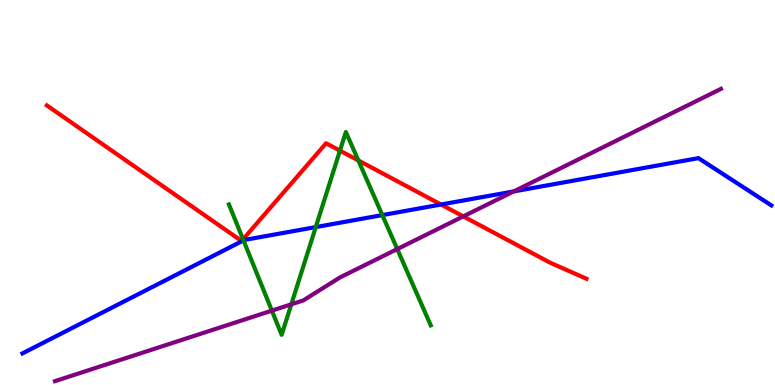[{'lines': ['blue', 'red'], 'intersections': [{'x': 5.69, 'y': 4.69}]}, {'lines': ['green', 'red'], 'intersections': [{'x': 3.14, 'y': 3.78}, {'x': 4.39, 'y': 6.09}, {'x': 4.62, 'y': 5.83}]}, {'lines': ['purple', 'red'], 'intersections': [{'x': 5.98, 'y': 4.38}]}, {'lines': ['blue', 'green'], 'intersections': [{'x': 3.14, 'y': 3.76}, {'x': 4.07, 'y': 4.1}, {'x': 4.93, 'y': 4.41}]}, {'lines': ['blue', 'purple'], 'intersections': [{'x': 6.63, 'y': 5.03}]}, {'lines': ['green', 'purple'], 'intersections': [{'x': 3.51, 'y': 1.93}, {'x': 3.76, 'y': 2.1}, {'x': 5.13, 'y': 3.53}]}]